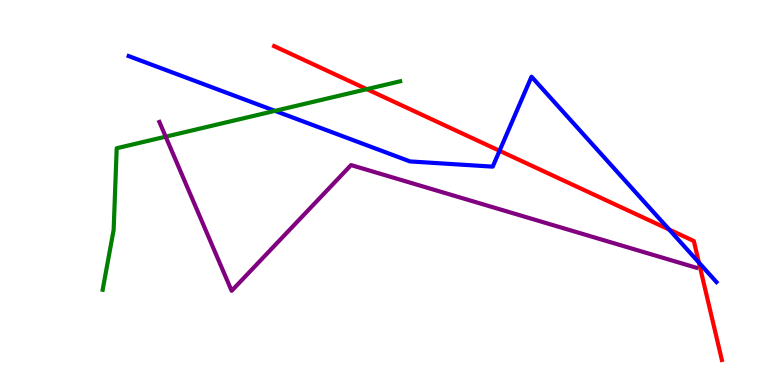[{'lines': ['blue', 'red'], 'intersections': [{'x': 6.45, 'y': 6.08}, {'x': 8.63, 'y': 4.04}, {'x': 9.02, 'y': 3.18}]}, {'lines': ['green', 'red'], 'intersections': [{'x': 4.73, 'y': 7.68}]}, {'lines': ['purple', 'red'], 'intersections': []}, {'lines': ['blue', 'green'], 'intersections': [{'x': 3.55, 'y': 7.12}]}, {'lines': ['blue', 'purple'], 'intersections': []}, {'lines': ['green', 'purple'], 'intersections': [{'x': 2.14, 'y': 6.45}]}]